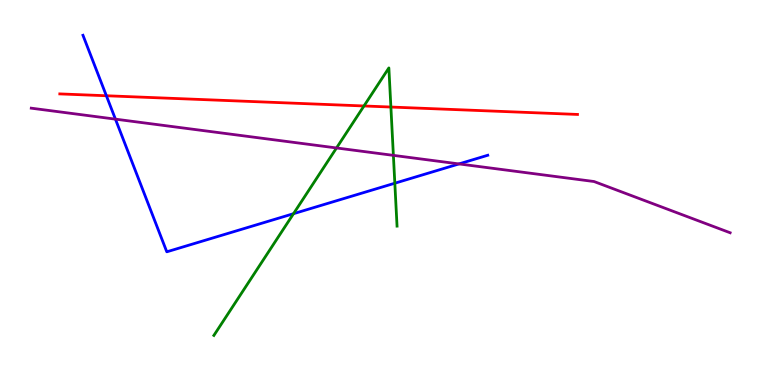[{'lines': ['blue', 'red'], 'intersections': [{'x': 1.37, 'y': 7.51}]}, {'lines': ['green', 'red'], 'intersections': [{'x': 4.7, 'y': 7.25}, {'x': 5.04, 'y': 7.22}]}, {'lines': ['purple', 'red'], 'intersections': []}, {'lines': ['blue', 'green'], 'intersections': [{'x': 3.79, 'y': 4.45}, {'x': 5.09, 'y': 5.24}]}, {'lines': ['blue', 'purple'], 'intersections': [{'x': 1.49, 'y': 6.91}, {'x': 5.92, 'y': 5.74}]}, {'lines': ['green', 'purple'], 'intersections': [{'x': 4.34, 'y': 6.16}, {'x': 5.08, 'y': 5.96}]}]